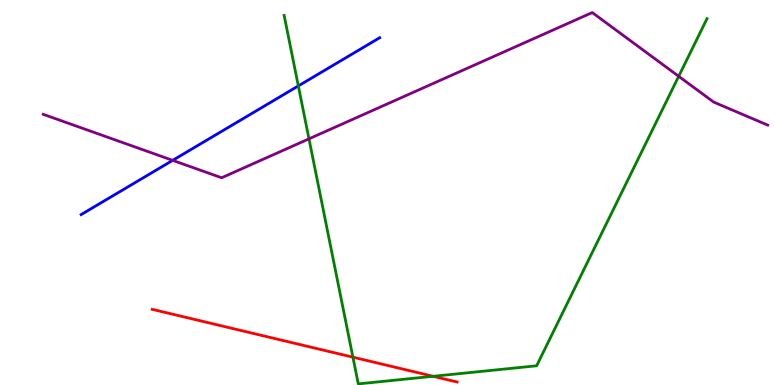[{'lines': ['blue', 'red'], 'intersections': []}, {'lines': ['green', 'red'], 'intersections': [{'x': 4.55, 'y': 0.722}, {'x': 5.59, 'y': 0.226}]}, {'lines': ['purple', 'red'], 'intersections': []}, {'lines': ['blue', 'green'], 'intersections': [{'x': 3.85, 'y': 7.77}]}, {'lines': ['blue', 'purple'], 'intersections': [{'x': 2.23, 'y': 5.83}]}, {'lines': ['green', 'purple'], 'intersections': [{'x': 3.99, 'y': 6.39}, {'x': 8.76, 'y': 8.02}]}]